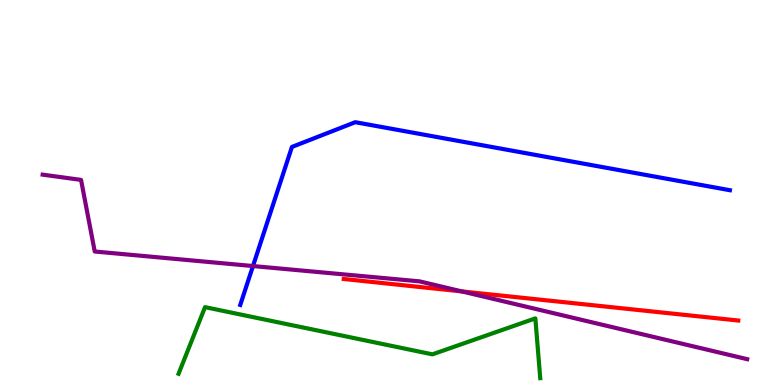[{'lines': ['blue', 'red'], 'intersections': []}, {'lines': ['green', 'red'], 'intersections': []}, {'lines': ['purple', 'red'], 'intersections': [{'x': 5.96, 'y': 2.43}]}, {'lines': ['blue', 'green'], 'intersections': []}, {'lines': ['blue', 'purple'], 'intersections': [{'x': 3.26, 'y': 3.09}]}, {'lines': ['green', 'purple'], 'intersections': []}]